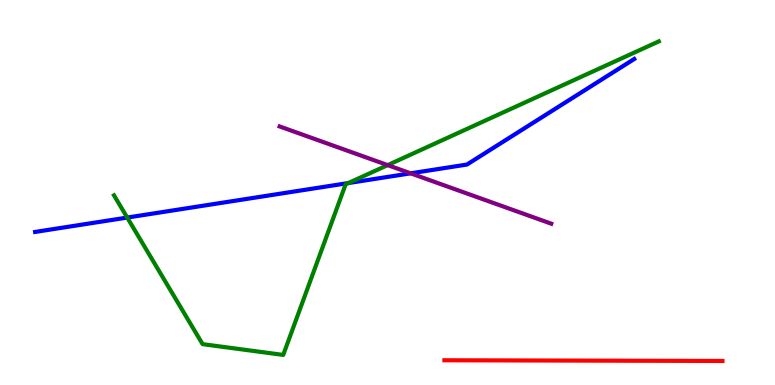[{'lines': ['blue', 'red'], 'intersections': []}, {'lines': ['green', 'red'], 'intersections': []}, {'lines': ['purple', 'red'], 'intersections': []}, {'lines': ['blue', 'green'], 'intersections': [{'x': 1.64, 'y': 4.35}, {'x': 4.49, 'y': 5.25}]}, {'lines': ['blue', 'purple'], 'intersections': [{'x': 5.3, 'y': 5.5}]}, {'lines': ['green', 'purple'], 'intersections': [{'x': 5.0, 'y': 5.71}]}]